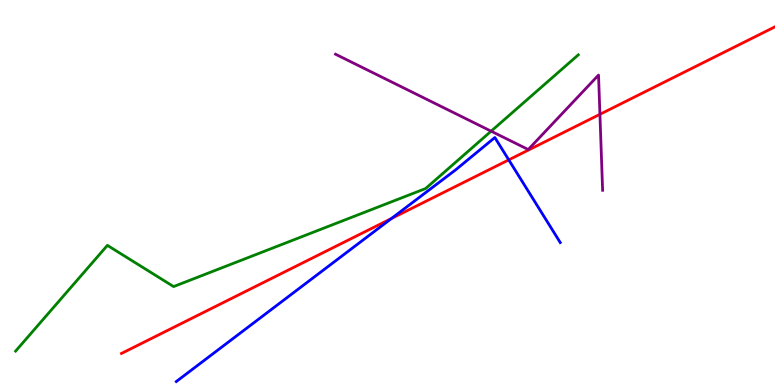[{'lines': ['blue', 'red'], 'intersections': [{'x': 5.05, 'y': 4.32}, {'x': 6.56, 'y': 5.85}]}, {'lines': ['green', 'red'], 'intersections': []}, {'lines': ['purple', 'red'], 'intersections': [{'x': 7.74, 'y': 7.03}]}, {'lines': ['blue', 'green'], 'intersections': []}, {'lines': ['blue', 'purple'], 'intersections': []}, {'lines': ['green', 'purple'], 'intersections': [{'x': 6.34, 'y': 6.59}]}]